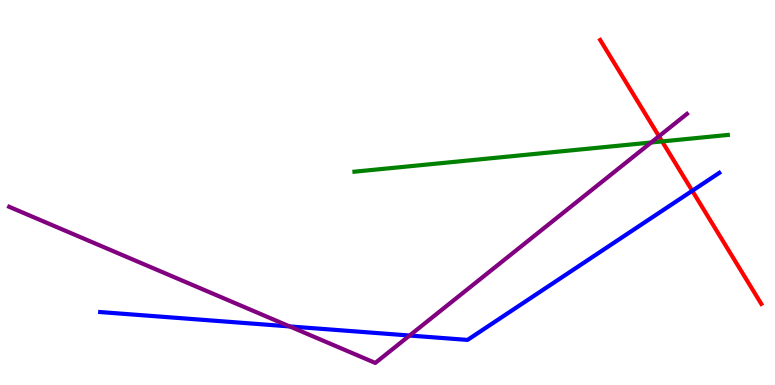[{'lines': ['blue', 'red'], 'intersections': [{'x': 8.93, 'y': 5.04}]}, {'lines': ['green', 'red'], 'intersections': [{'x': 8.54, 'y': 6.33}]}, {'lines': ['purple', 'red'], 'intersections': [{'x': 8.5, 'y': 6.46}]}, {'lines': ['blue', 'green'], 'intersections': []}, {'lines': ['blue', 'purple'], 'intersections': [{'x': 3.74, 'y': 1.52}, {'x': 5.29, 'y': 1.28}]}, {'lines': ['green', 'purple'], 'intersections': [{'x': 8.4, 'y': 6.3}]}]